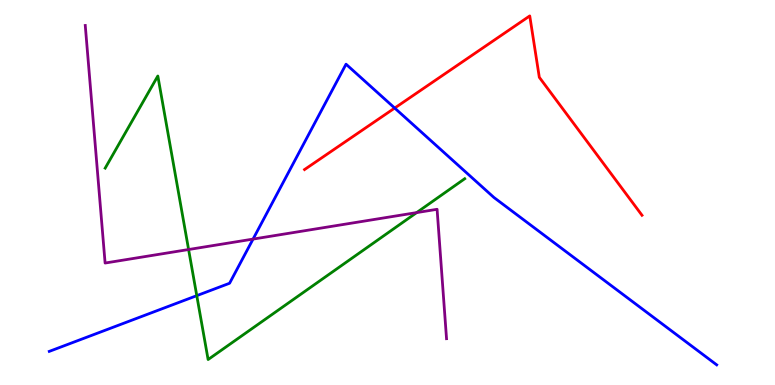[{'lines': ['blue', 'red'], 'intersections': [{'x': 5.09, 'y': 7.19}]}, {'lines': ['green', 'red'], 'intersections': []}, {'lines': ['purple', 'red'], 'intersections': []}, {'lines': ['blue', 'green'], 'intersections': [{'x': 2.54, 'y': 2.32}]}, {'lines': ['blue', 'purple'], 'intersections': [{'x': 3.27, 'y': 3.79}]}, {'lines': ['green', 'purple'], 'intersections': [{'x': 2.43, 'y': 3.52}, {'x': 5.38, 'y': 4.48}]}]